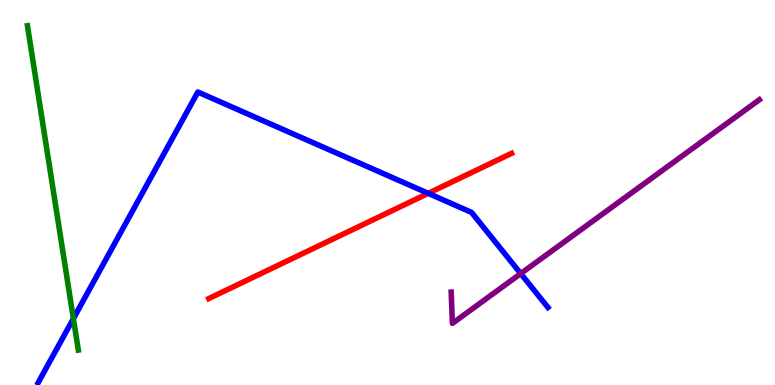[{'lines': ['blue', 'red'], 'intersections': [{'x': 5.53, 'y': 4.98}]}, {'lines': ['green', 'red'], 'intersections': []}, {'lines': ['purple', 'red'], 'intersections': []}, {'lines': ['blue', 'green'], 'intersections': [{'x': 0.947, 'y': 1.72}]}, {'lines': ['blue', 'purple'], 'intersections': [{'x': 6.72, 'y': 2.89}]}, {'lines': ['green', 'purple'], 'intersections': []}]